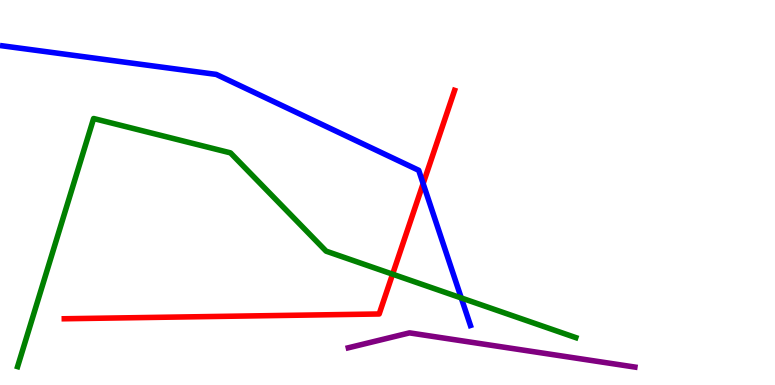[{'lines': ['blue', 'red'], 'intersections': [{'x': 5.46, 'y': 5.23}]}, {'lines': ['green', 'red'], 'intersections': [{'x': 5.07, 'y': 2.88}]}, {'lines': ['purple', 'red'], 'intersections': []}, {'lines': ['blue', 'green'], 'intersections': [{'x': 5.95, 'y': 2.26}]}, {'lines': ['blue', 'purple'], 'intersections': []}, {'lines': ['green', 'purple'], 'intersections': []}]